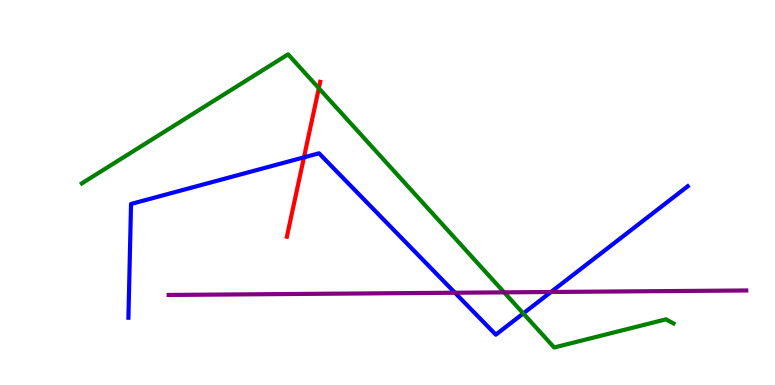[{'lines': ['blue', 'red'], 'intersections': [{'x': 3.92, 'y': 5.91}]}, {'lines': ['green', 'red'], 'intersections': [{'x': 4.11, 'y': 7.71}]}, {'lines': ['purple', 'red'], 'intersections': []}, {'lines': ['blue', 'green'], 'intersections': [{'x': 6.75, 'y': 1.86}]}, {'lines': ['blue', 'purple'], 'intersections': [{'x': 5.87, 'y': 2.4}, {'x': 7.11, 'y': 2.42}]}, {'lines': ['green', 'purple'], 'intersections': [{'x': 6.5, 'y': 2.41}]}]